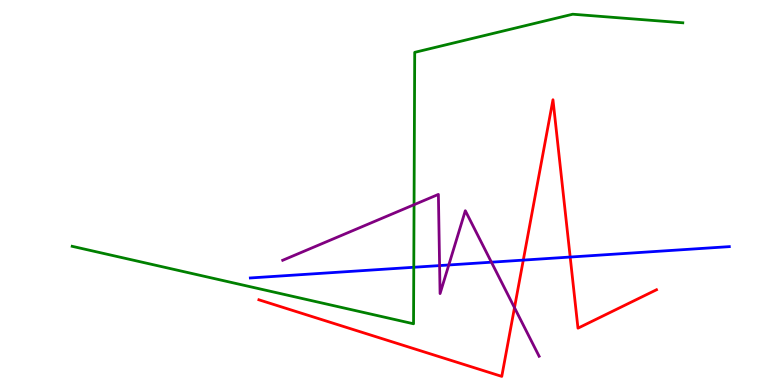[{'lines': ['blue', 'red'], 'intersections': [{'x': 6.75, 'y': 3.24}, {'x': 7.36, 'y': 3.32}]}, {'lines': ['green', 'red'], 'intersections': []}, {'lines': ['purple', 'red'], 'intersections': [{'x': 6.64, 'y': 2.01}]}, {'lines': ['blue', 'green'], 'intersections': [{'x': 5.34, 'y': 3.06}]}, {'lines': ['blue', 'purple'], 'intersections': [{'x': 5.67, 'y': 3.1}, {'x': 5.79, 'y': 3.12}, {'x': 6.34, 'y': 3.19}]}, {'lines': ['green', 'purple'], 'intersections': [{'x': 5.34, 'y': 4.68}]}]